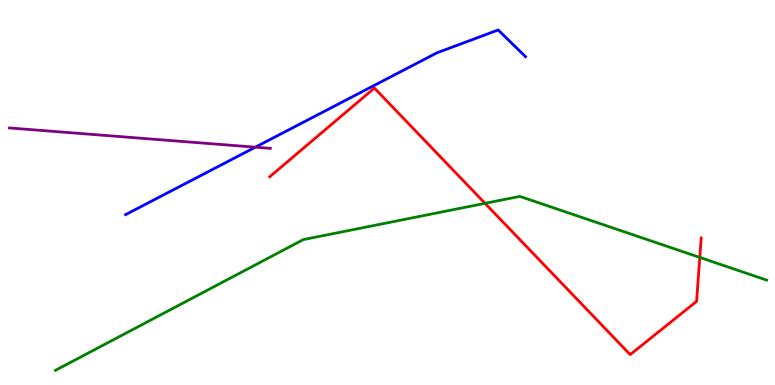[{'lines': ['blue', 'red'], 'intersections': []}, {'lines': ['green', 'red'], 'intersections': [{'x': 6.26, 'y': 4.72}, {'x': 9.03, 'y': 3.31}]}, {'lines': ['purple', 'red'], 'intersections': []}, {'lines': ['blue', 'green'], 'intersections': []}, {'lines': ['blue', 'purple'], 'intersections': [{'x': 3.3, 'y': 6.18}]}, {'lines': ['green', 'purple'], 'intersections': []}]